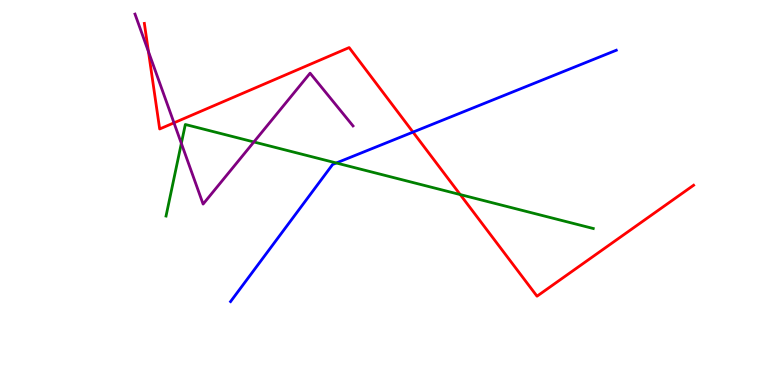[{'lines': ['blue', 'red'], 'intersections': [{'x': 5.33, 'y': 6.57}]}, {'lines': ['green', 'red'], 'intersections': [{'x': 5.94, 'y': 4.95}]}, {'lines': ['purple', 'red'], 'intersections': [{'x': 1.92, 'y': 8.66}, {'x': 2.24, 'y': 6.81}]}, {'lines': ['blue', 'green'], 'intersections': [{'x': 4.34, 'y': 5.77}]}, {'lines': ['blue', 'purple'], 'intersections': []}, {'lines': ['green', 'purple'], 'intersections': [{'x': 2.34, 'y': 6.28}, {'x': 3.28, 'y': 6.31}]}]